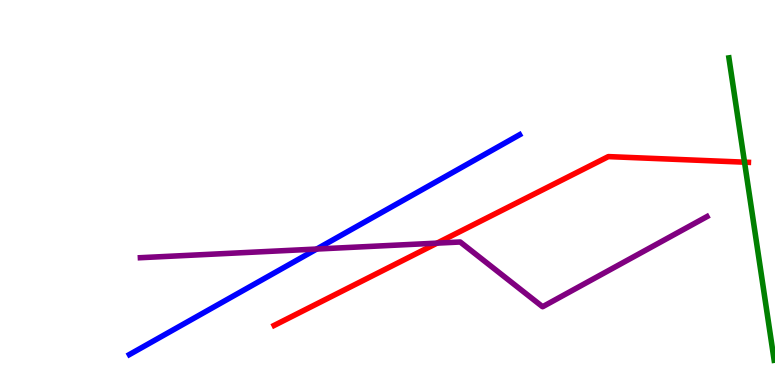[{'lines': ['blue', 'red'], 'intersections': []}, {'lines': ['green', 'red'], 'intersections': [{'x': 9.61, 'y': 5.79}]}, {'lines': ['purple', 'red'], 'intersections': [{'x': 5.64, 'y': 3.68}]}, {'lines': ['blue', 'green'], 'intersections': []}, {'lines': ['blue', 'purple'], 'intersections': [{'x': 4.09, 'y': 3.53}]}, {'lines': ['green', 'purple'], 'intersections': []}]